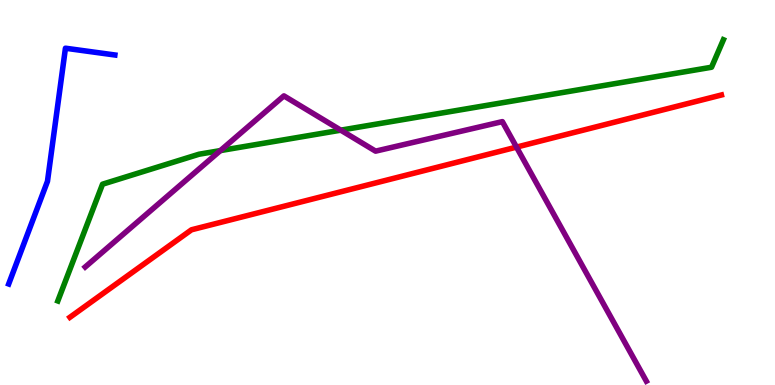[{'lines': ['blue', 'red'], 'intersections': []}, {'lines': ['green', 'red'], 'intersections': []}, {'lines': ['purple', 'red'], 'intersections': [{'x': 6.66, 'y': 6.18}]}, {'lines': ['blue', 'green'], 'intersections': []}, {'lines': ['blue', 'purple'], 'intersections': []}, {'lines': ['green', 'purple'], 'intersections': [{'x': 2.84, 'y': 6.09}, {'x': 4.4, 'y': 6.62}]}]